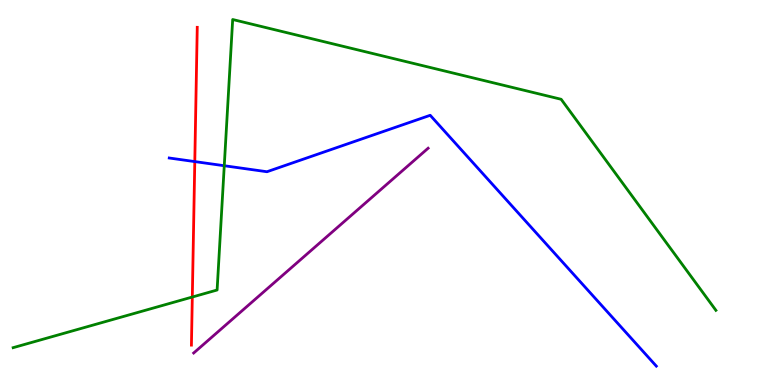[{'lines': ['blue', 'red'], 'intersections': [{'x': 2.51, 'y': 5.8}]}, {'lines': ['green', 'red'], 'intersections': [{'x': 2.48, 'y': 2.29}]}, {'lines': ['purple', 'red'], 'intersections': []}, {'lines': ['blue', 'green'], 'intersections': [{'x': 2.89, 'y': 5.7}]}, {'lines': ['blue', 'purple'], 'intersections': []}, {'lines': ['green', 'purple'], 'intersections': []}]